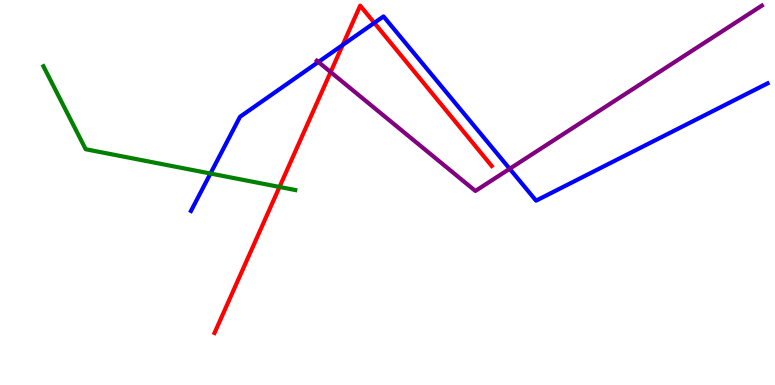[{'lines': ['blue', 'red'], 'intersections': [{'x': 4.42, 'y': 8.83}, {'x': 4.83, 'y': 9.41}]}, {'lines': ['green', 'red'], 'intersections': [{'x': 3.61, 'y': 5.14}]}, {'lines': ['purple', 'red'], 'intersections': [{'x': 4.27, 'y': 8.13}]}, {'lines': ['blue', 'green'], 'intersections': [{'x': 2.72, 'y': 5.49}]}, {'lines': ['blue', 'purple'], 'intersections': [{'x': 4.11, 'y': 8.39}, {'x': 6.58, 'y': 5.62}]}, {'lines': ['green', 'purple'], 'intersections': []}]